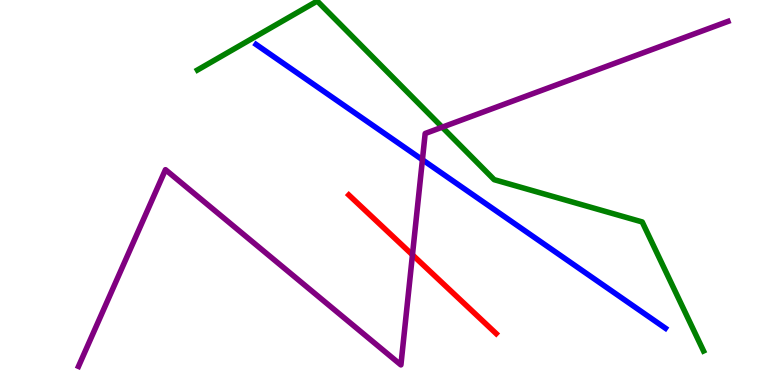[{'lines': ['blue', 'red'], 'intersections': []}, {'lines': ['green', 'red'], 'intersections': []}, {'lines': ['purple', 'red'], 'intersections': [{'x': 5.32, 'y': 3.38}]}, {'lines': ['blue', 'green'], 'intersections': []}, {'lines': ['blue', 'purple'], 'intersections': [{'x': 5.45, 'y': 5.85}]}, {'lines': ['green', 'purple'], 'intersections': [{'x': 5.71, 'y': 6.7}]}]